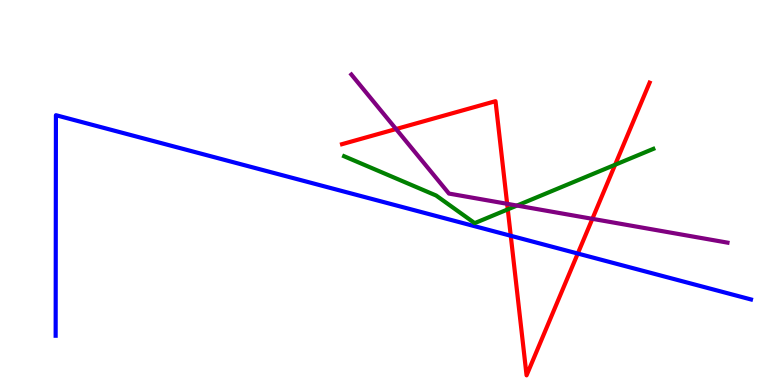[{'lines': ['blue', 'red'], 'intersections': [{'x': 6.59, 'y': 3.88}, {'x': 7.46, 'y': 3.41}]}, {'lines': ['green', 'red'], 'intersections': [{'x': 6.55, 'y': 4.56}, {'x': 7.94, 'y': 5.72}]}, {'lines': ['purple', 'red'], 'intersections': [{'x': 5.11, 'y': 6.65}, {'x': 6.54, 'y': 4.71}, {'x': 7.64, 'y': 4.32}]}, {'lines': ['blue', 'green'], 'intersections': []}, {'lines': ['blue', 'purple'], 'intersections': []}, {'lines': ['green', 'purple'], 'intersections': [{'x': 6.67, 'y': 4.66}]}]